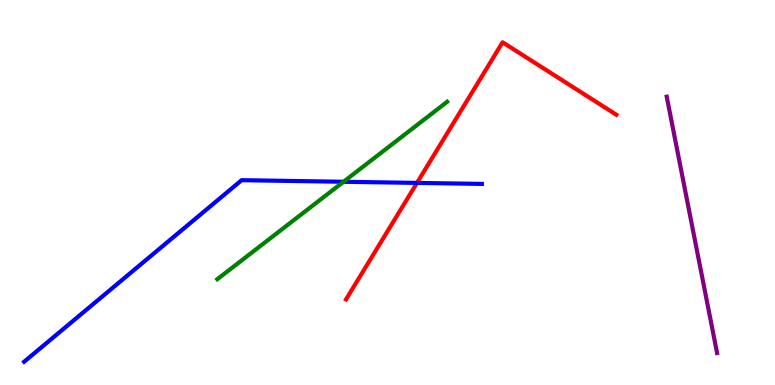[{'lines': ['blue', 'red'], 'intersections': [{'x': 5.38, 'y': 5.25}]}, {'lines': ['green', 'red'], 'intersections': []}, {'lines': ['purple', 'red'], 'intersections': []}, {'lines': ['blue', 'green'], 'intersections': [{'x': 4.43, 'y': 5.28}]}, {'lines': ['blue', 'purple'], 'intersections': []}, {'lines': ['green', 'purple'], 'intersections': []}]